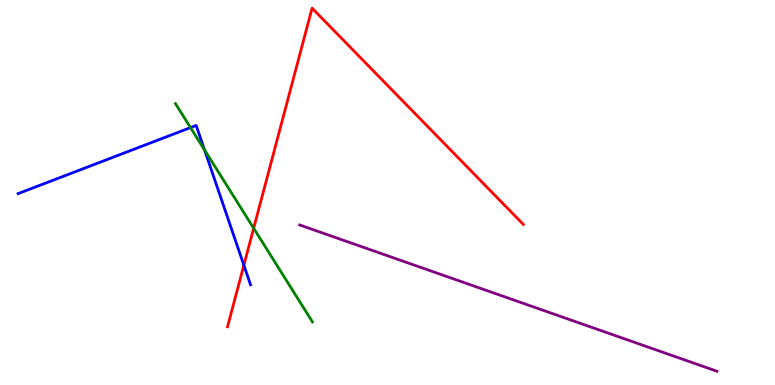[{'lines': ['blue', 'red'], 'intersections': [{'x': 3.15, 'y': 3.11}]}, {'lines': ['green', 'red'], 'intersections': [{'x': 3.27, 'y': 4.07}]}, {'lines': ['purple', 'red'], 'intersections': []}, {'lines': ['blue', 'green'], 'intersections': [{'x': 2.46, 'y': 6.69}, {'x': 2.64, 'y': 6.11}]}, {'lines': ['blue', 'purple'], 'intersections': []}, {'lines': ['green', 'purple'], 'intersections': []}]